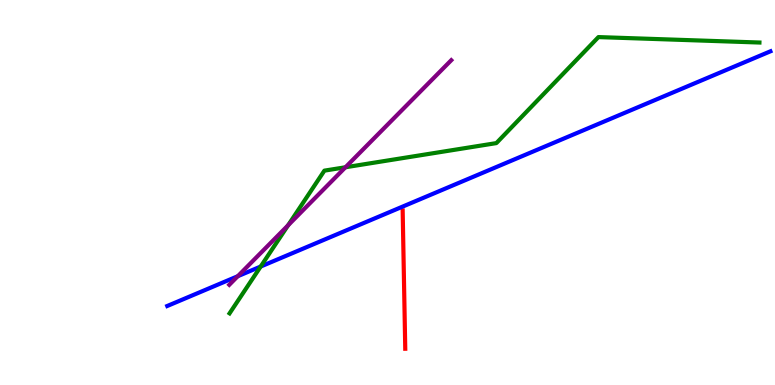[{'lines': ['blue', 'red'], 'intersections': []}, {'lines': ['green', 'red'], 'intersections': []}, {'lines': ['purple', 'red'], 'intersections': []}, {'lines': ['blue', 'green'], 'intersections': [{'x': 3.36, 'y': 3.08}]}, {'lines': ['blue', 'purple'], 'intersections': [{'x': 3.07, 'y': 2.83}]}, {'lines': ['green', 'purple'], 'intersections': [{'x': 3.72, 'y': 4.15}, {'x': 4.46, 'y': 5.66}]}]